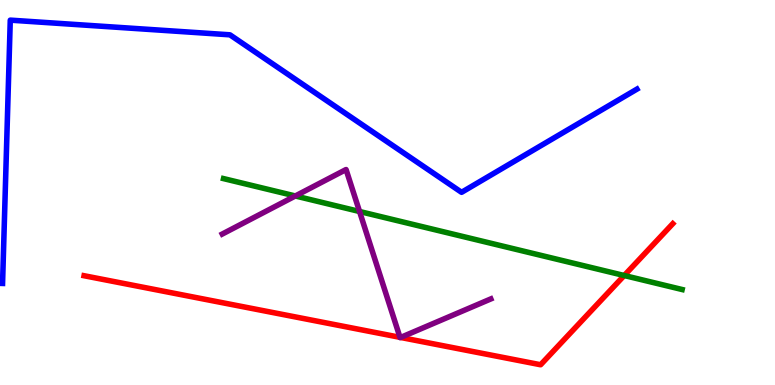[{'lines': ['blue', 'red'], 'intersections': []}, {'lines': ['green', 'red'], 'intersections': [{'x': 8.05, 'y': 2.84}]}, {'lines': ['purple', 'red'], 'intersections': [{'x': 5.16, 'y': 1.24}, {'x': 5.17, 'y': 1.23}]}, {'lines': ['blue', 'green'], 'intersections': []}, {'lines': ['blue', 'purple'], 'intersections': []}, {'lines': ['green', 'purple'], 'intersections': [{'x': 3.81, 'y': 4.91}, {'x': 4.64, 'y': 4.51}]}]